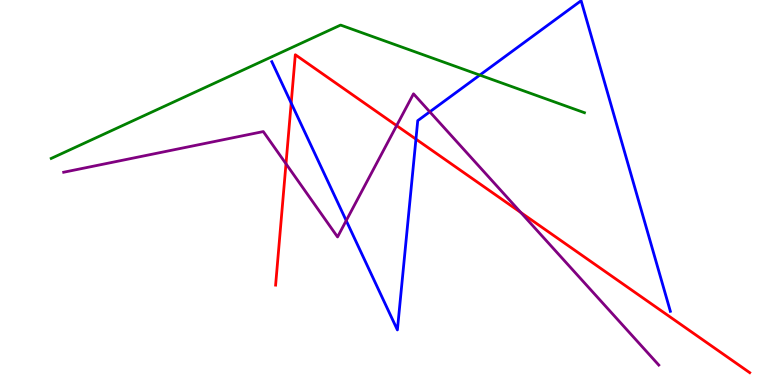[{'lines': ['blue', 'red'], 'intersections': [{'x': 3.76, 'y': 7.32}, {'x': 5.37, 'y': 6.39}]}, {'lines': ['green', 'red'], 'intersections': []}, {'lines': ['purple', 'red'], 'intersections': [{'x': 3.69, 'y': 5.75}, {'x': 5.12, 'y': 6.74}, {'x': 6.72, 'y': 4.48}]}, {'lines': ['blue', 'green'], 'intersections': [{'x': 6.19, 'y': 8.05}]}, {'lines': ['blue', 'purple'], 'intersections': [{'x': 4.47, 'y': 4.27}, {'x': 5.55, 'y': 7.1}]}, {'lines': ['green', 'purple'], 'intersections': []}]